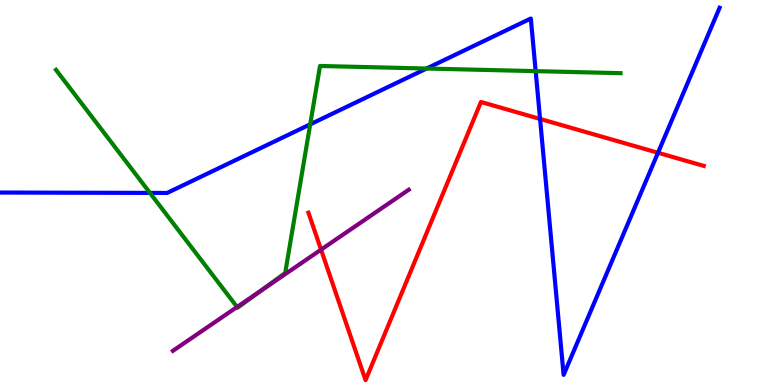[{'lines': ['blue', 'red'], 'intersections': [{'x': 6.97, 'y': 6.91}, {'x': 8.49, 'y': 6.03}]}, {'lines': ['green', 'red'], 'intersections': []}, {'lines': ['purple', 'red'], 'intersections': [{'x': 4.14, 'y': 3.52}]}, {'lines': ['blue', 'green'], 'intersections': [{'x': 1.93, 'y': 4.99}, {'x': 4.0, 'y': 6.77}, {'x': 5.5, 'y': 8.22}, {'x': 6.91, 'y': 8.15}]}, {'lines': ['blue', 'purple'], 'intersections': []}, {'lines': ['green', 'purple'], 'intersections': [{'x': 3.06, 'y': 2.03}, {'x': 3.36, 'y': 2.44}]}]